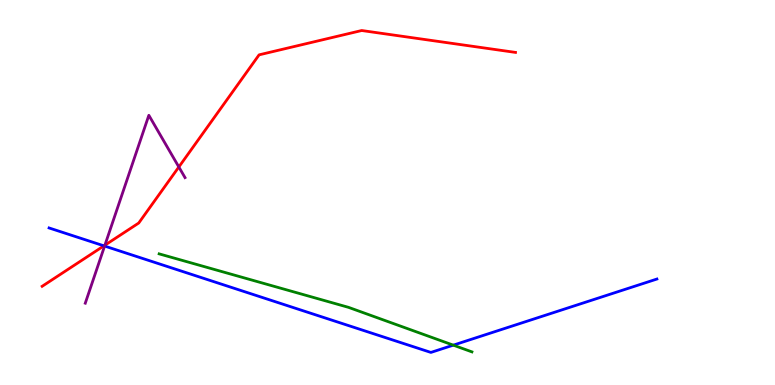[{'lines': ['blue', 'red'], 'intersections': [{'x': 1.34, 'y': 3.61}]}, {'lines': ['green', 'red'], 'intersections': []}, {'lines': ['purple', 'red'], 'intersections': [{'x': 1.35, 'y': 3.63}, {'x': 2.31, 'y': 5.66}]}, {'lines': ['blue', 'green'], 'intersections': [{'x': 5.85, 'y': 1.04}]}, {'lines': ['blue', 'purple'], 'intersections': [{'x': 1.35, 'y': 3.61}]}, {'lines': ['green', 'purple'], 'intersections': []}]